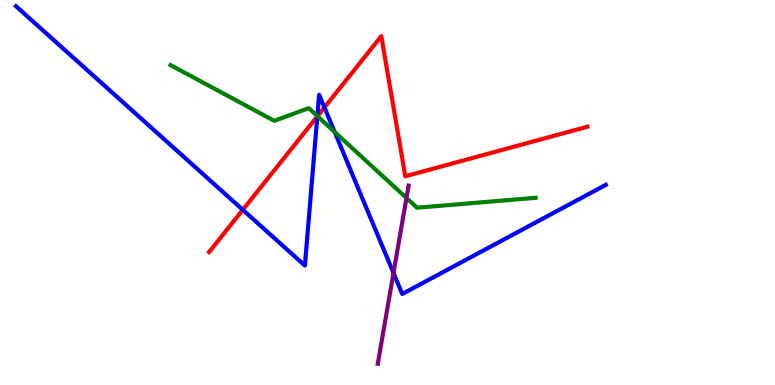[{'lines': ['blue', 'red'], 'intersections': [{'x': 3.13, 'y': 4.55}, {'x': 4.09, 'y': 6.98}, {'x': 4.19, 'y': 7.21}]}, {'lines': ['green', 'red'], 'intersections': [{'x': 4.1, 'y': 6.98}]}, {'lines': ['purple', 'red'], 'intersections': []}, {'lines': ['blue', 'green'], 'intersections': [{'x': 4.09, 'y': 6.99}, {'x': 4.32, 'y': 6.57}]}, {'lines': ['blue', 'purple'], 'intersections': [{'x': 5.08, 'y': 2.91}]}, {'lines': ['green', 'purple'], 'intersections': [{'x': 5.24, 'y': 4.86}]}]